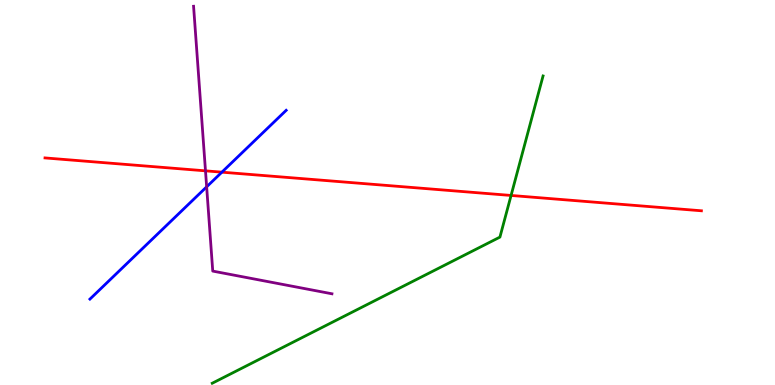[{'lines': ['blue', 'red'], 'intersections': [{'x': 2.86, 'y': 5.53}]}, {'lines': ['green', 'red'], 'intersections': [{'x': 6.59, 'y': 4.92}]}, {'lines': ['purple', 'red'], 'intersections': [{'x': 2.65, 'y': 5.56}]}, {'lines': ['blue', 'green'], 'intersections': []}, {'lines': ['blue', 'purple'], 'intersections': [{'x': 2.67, 'y': 5.15}]}, {'lines': ['green', 'purple'], 'intersections': []}]